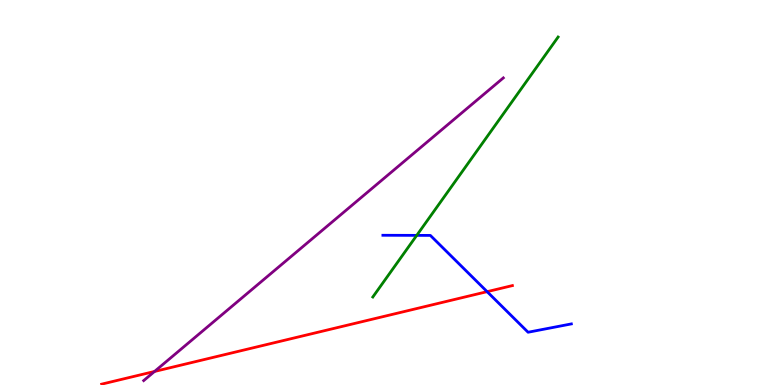[{'lines': ['blue', 'red'], 'intersections': [{'x': 6.29, 'y': 2.42}]}, {'lines': ['green', 'red'], 'intersections': []}, {'lines': ['purple', 'red'], 'intersections': [{'x': 1.99, 'y': 0.352}]}, {'lines': ['blue', 'green'], 'intersections': [{'x': 5.38, 'y': 3.89}]}, {'lines': ['blue', 'purple'], 'intersections': []}, {'lines': ['green', 'purple'], 'intersections': []}]